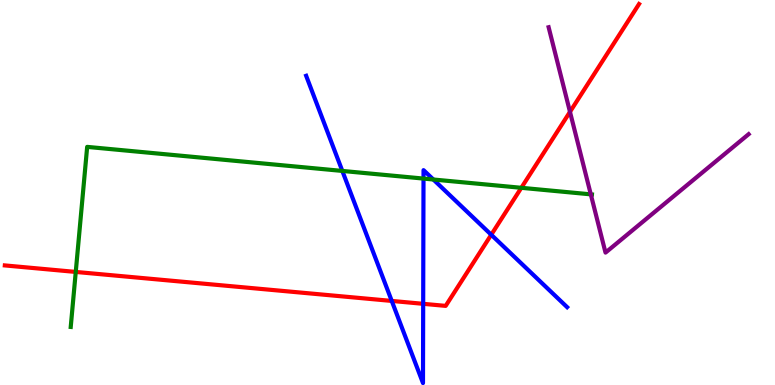[{'lines': ['blue', 'red'], 'intersections': [{'x': 5.05, 'y': 2.18}, {'x': 5.46, 'y': 2.11}, {'x': 6.34, 'y': 3.9}]}, {'lines': ['green', 'red'], 'intersections': [{'x': 0.977, 'y': 2.94}, {'x': 6.73, 'y': 5.12}]}, {'lines': ['purple', 'red'], 'intersections': [{'x': 7.35, 'y': 7.09}]}, {'lines': ['blue', 'green'], 'intersections': [{'x': 4.42, 'y': 5.56}, {'x': 5.46, 'y': 5.36}, {'x': 5.59, 'y': 5.34}]}, {'lines': ['blue', 'purple'], 'intersections': []}, {'lines': ['green', 'purple'], 'intersections': [{'x': 7.62, 'y': 4.95}]}]